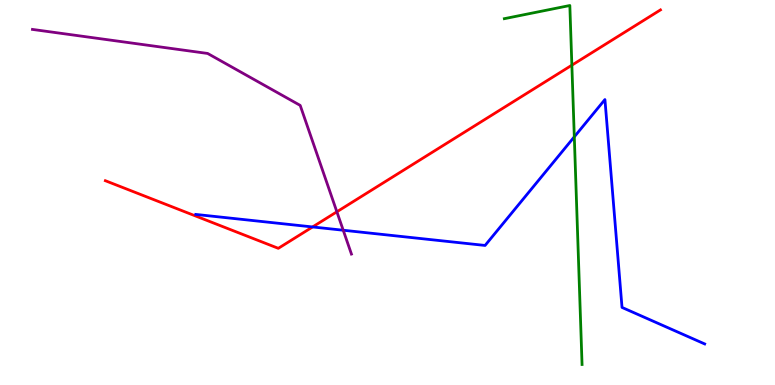[{'lines': ['blue', 'red'], 'intersections': [{'x': 4.03, 'y': 4.11}]}, {'lines': ['green', 'red'], 'intersections': [{'x': 7.38, 'y': 8.31}]}, {'lines': ['purple', 'red'], 'intersections': [{'x': 4.35, 'y': 4.5}]}, {'lines': ['blue', 'green'], 'intersections': [{'x': 7.41, 'y': 6.45}]}, {'lines': ['blue', 'purple'], 'intersections': [{'x': 4.43, 'y': 4.02}]}, {'lines': ['green', 'purple'], 'intersections': []}]